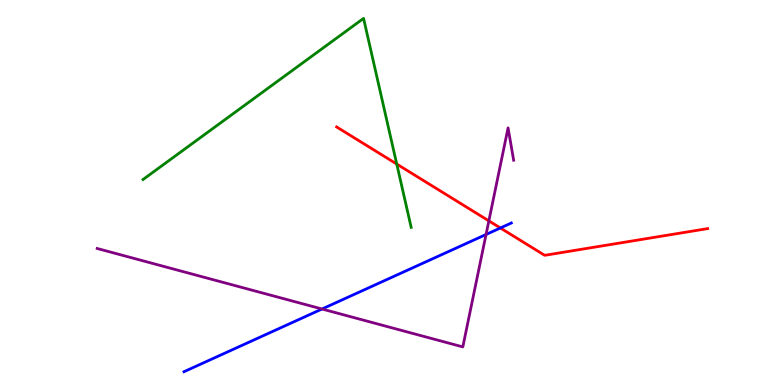[{'lines': ['blue', 'red'], 'intersections': [{'x': 6.46, 'y': 4.08}]}, {'lines': ['green', 'red'], 'intersections': [{'x': 5.12, 'y': 5.74}]}, {'lines': ['purple', 'red'], 'intersections': [{'x': 6.31, 'y': 4.26}]}, {'lines': ['blue', 'green'], 'intersections': []}, {'lines': ['blue', 'purple'], 'intersections': [{'x': 4.16, 'y': 1.97}, {'x': 6.27, 'y': 3.91}]}, {'lines': ['green', 'purple'], 'intersections': []}]